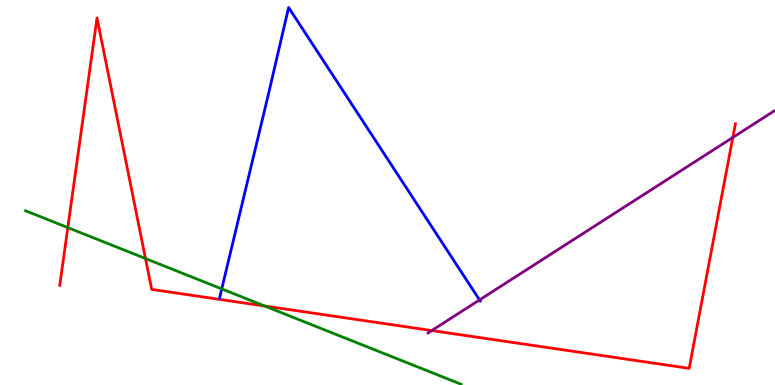[{'lines': ['blue', 'red'], 'intersections': []}, {'lines': ['green', 'red'], 'intersections': [{'x': 0.875, 'y': 4.09}, {'x': 1.88, 'y': 3.28}, {'x': 3.42, 'y': 2.05}]}, {'lines': ['purple', 'red'], 'intersections': [{'x': 5.57, 'y': 1.41}, {'x': 9.46, 'y': 6.43}]}, {'lines': ['blue', 'green'], 'intersections': [{'x': 2.86, 'y': 2.5}]}, {'lines': ['blue', 'purple'], 'intersections': [{'x': 6.19, 'y': 2.21}]}, {'lines': ['green', 'purple'], 'intersections': []}]